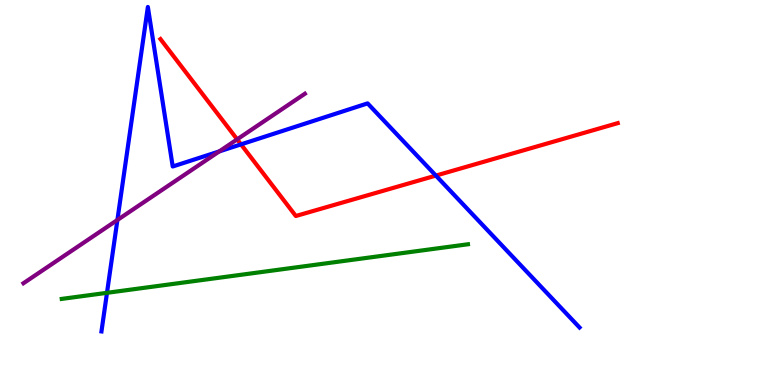[{'lines': ['blue', 'red'], 'intersections': [{'x': 3.11, 'y': 6.25}, {'x': 5.62, 'y': 5.44}]}, {'lines': ['green', 'red'], 'intersections': []}, {'lines': ['purple', 'red'], 'intersections': [{'x': 3.06, 'y': 6.38}]}, {'lines': ['blue', 'green'], 'intersections': [{'x': 1.38, 'y': 2.39}]}, {'lines': ['blue', 'purple'], 'intersections': [{'x': 1.51, 'y': 4.29}, {'x': 2.83, 'y': 6.07}]}, {'lines': ['green', 'purple'], 'intersections': []}]